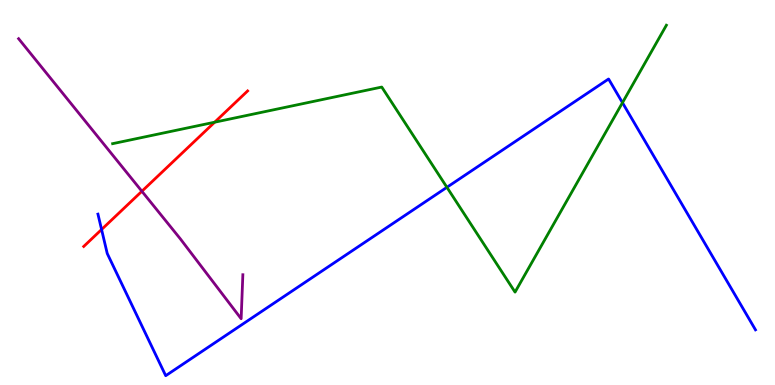[{'lines': ['blue', 'red'], 'intersections': [{'x': 1.31, 'y': 4.04}]}, {'lines': ['green', 'red'], 'intersections': [{'x': 2.77, 'y': 6.83}]}, {'lines': ['purple', 'red'], 'intersections': [{'x': 1.83, 'y': 5.03}]}, {'lines': ['blue', 'green'], 'intersections': [{'x': 5.77, 'y': 5.14}, {'x': 8.03, 'y': 7.33}]}, {'lines': ['blue', 'purple'], 'intersections': []}, {'lines': ['green', 'purple'], 'intersections': []}]